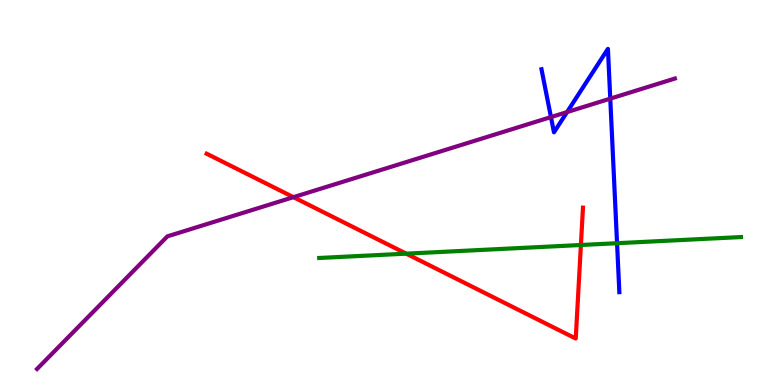[{'lines': ['blue', 'red'], 'intersections': []}, {'lines': ['green', 'red'], 'intersections': [{'x': 5.24, 'y': 3.41}, {'x': 7.5, 'y': 3.64}]}, {'lines': ['purple', 'red'], 'intersections': [{'x': 3.79, 'y': 4.88}]}, {'lines': ['blue', 'green'], 'intersections': [{'x': 7.96, 'y': 3.68}]}, {'lines': ['blue', 'purple'], 'intersections': [{'x': 7.11, 'y': 6.96}, {'x': 7.32, 'y': 7.09}, {'x': 7.87, 'y': 7.44}]}, {'lines': ['green', 'purple'], 'intersections': []}]